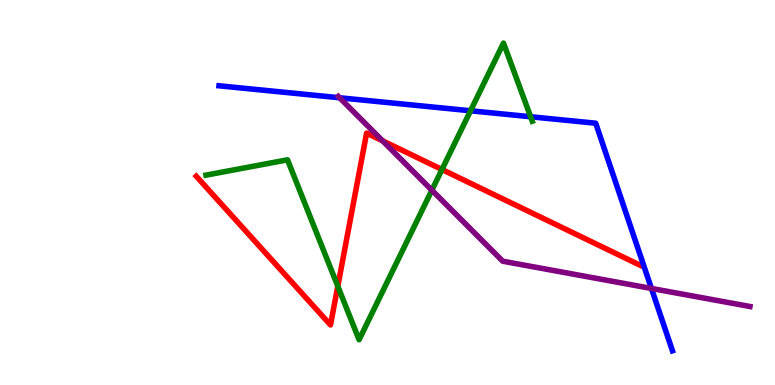[{'lines': ['blue', 'red'], 'intersections': []}, {'lines': ['green', 'red'], 'intersections': [{'x': 4.36, 'y': 2.57}, {'x': 5.7, 'y': 5.6}]}, {'lines': ['purple', 'red'], 'intersections': [{'x': 4.94, 'y': 6.34}]}, {'lines': ['blue', 'green'], 'intersections': [{'x': 6.07, 'y': 7.12}, {'x': 6.85, 'y': 6.97}]}, {'lines': ['blue', 'purple'], 'intersections': [{'x': 4.38, 'y': 7.46}, {'x': 8.41, 'y': 2.51}]}, {'lines': ['green', 'purple'], 'intersections': [{'x': 5.57, 'y': 5.06}]}]